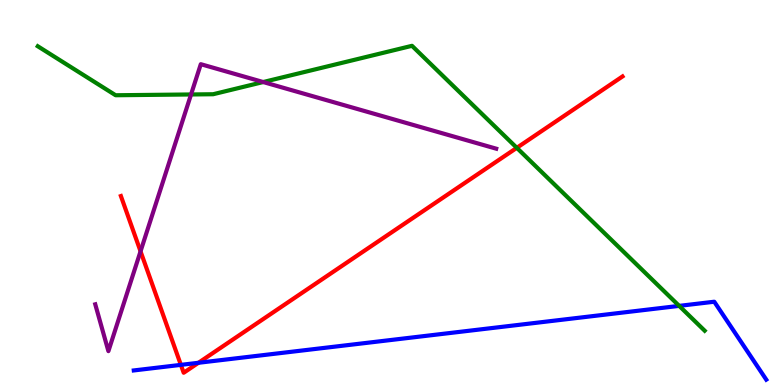[{'lines': ['blue', 'red'], 'intersections': [{'x': 2.33, 'y': 0.523}, {'x': 2.56, 'y': 0.577}]}, {'lines': ['green', 'red'], 'intersections': [{'x': 6.67, 'y': 6.16}]}, {'lines': ['purple', 'red'], 'intersections': [{'x': 1.81, 'y': 3.47}]}, {'lines': ['blue', 'green'], 'intersections': [{'x': 8.76, 'y': 2.06}]}, {'lines': ['blue', 'purple'], 'intersections': []}, {'lines': ['green', 'purple'], 'intersections': [{'x': 2.47, 'y': 7.55}, {'x': 3.4, 'y': 7.87}]}]